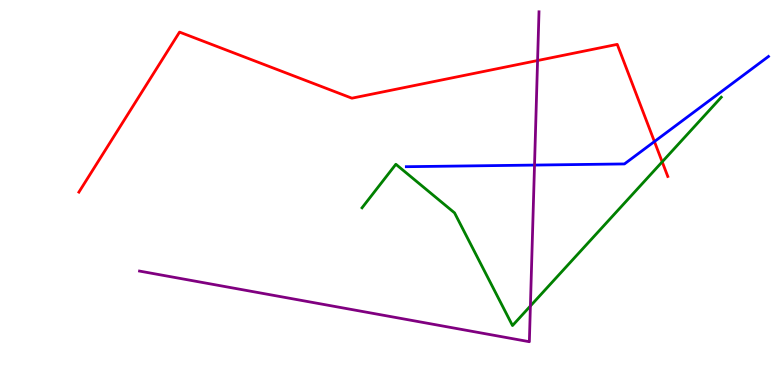[{'lines': ['blue', 'red'], 'intersections': [{'x': 8.44, 'y': 6.32}]}, {'lines': ['green', 'red'], 'intersections': [{'x': 8.54, 'y': 5.8}]}, {'lines': ['purple', 'red'], 'intersections': [{'x': 6.94, 'y': 8.43}]}, {'lines': ['blue', 'green'], 'intersections': []}, {'lines': ['blue', 'purple'], 'intersections': [{'x': 6.9, 'y': 5.71}]}, {'lines': ['green', 'purple'], 'intersections': [{'x': 6.84, 'y': 2.05}]}]